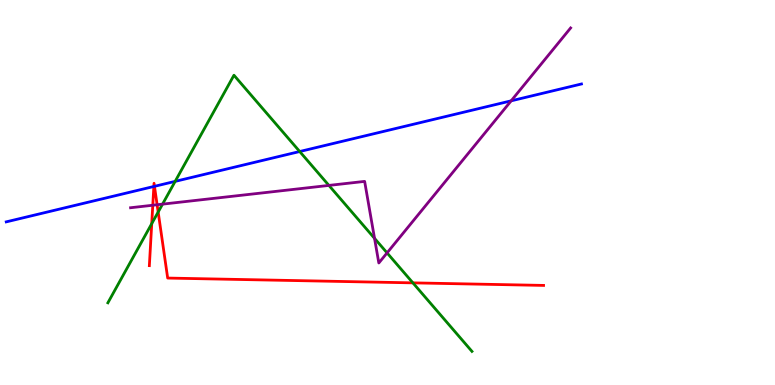[{'lines': ['blue', 'red'], 'intersections': [{'x': 1.99, 'y': 5.16}, {'x': 1.99, 'y': 5.16}]}, {'lines': ['green', 'red'], 'intersections': [{'x': 1.96, 'y': 4.19}, {'x': 2.04, 'y': 4.49}, {'x': 5.33, 'y': 2.65}]}, {'lines': ['purple', 'red'], 'intersections': [{'x': 1.97, 'y': 4.67}, {'x': 2.03, 'y': 4.68}]}, {'lines': ['blue', 'green'], 'intersections': [{'x': 2.26, 'y': 5.29}, {'x': 3.87, 'y': 6.06}]}, {'lines': ['blue', 'purple'], 'intersections': [{'x': 6.6, 'y': 7.38}]}, {'lines': ['green', 'purple'], 'intersections': [{'x': 2.1, 'y': 4.7}, {'x': 4.24, 'y': 5.18}, {'x': 4.83, 'y': 3.81}, {'x': 4.99, 'y': 3.43}]}]